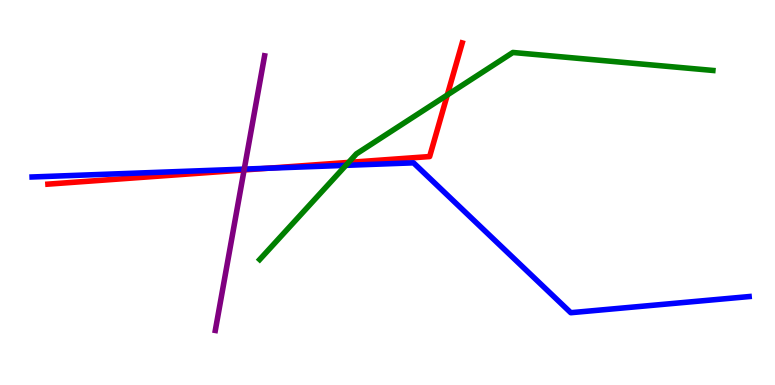[{'lines': ['blue', 'red'], 'intersections': [{'x': 3.46, 'y': 5.63}]}, {'lines': ['green', 'red'], 'intersections': [{'x': 4.5, 'y': 5.78}, {'x': 5.77, 'y': 7.53}]}, {'lines': ['purple', 'red'], 'intersections': [{'x': 3.15, 'y': 5.59}]}, {'lines': ['blue', 'green'], 'intersections': [{'x': 4.46, 'y': 5.71}]}, {'lines': ['blue', 'purple'], 'intersections': [{'x': 3.15, 'y': 5.61}]}, {'lines': ['green', 'purple'], 'intersections': []}]